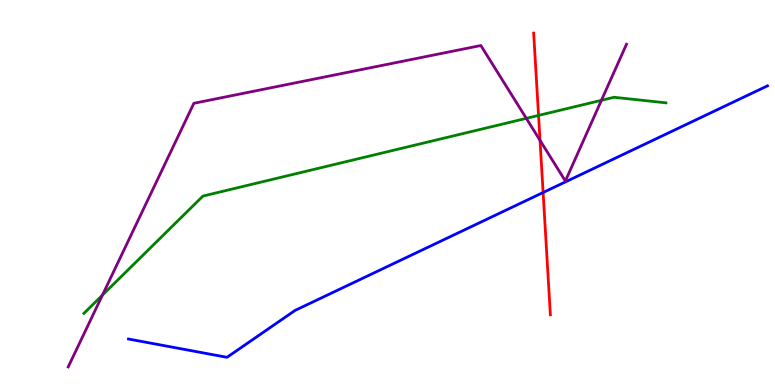[{'lines': ['blue', 'red'], 'intersections': [{'x': 7.01, 'y': 5.0}]}, {'lines': ['green', 'red'], 'intersections': [{'x': 6.95, 'y': 7.0}]}, {'lines': ['purple', 'red'], 'intersections': [{'x': 6.97, 'y': 6.35}]}, {'lines': ['blue', 'green'], 'intersections': []}, {'lines': ['blue', 'purple'], 'intersections': []}, {'lines': ['green', 'purple'], 'intersections': [{'x': 1.32, 'y': 2.33}, {'x': 6.79, 'y': 6.93}, {'x': 7.76, 'y': 7.39}]}]